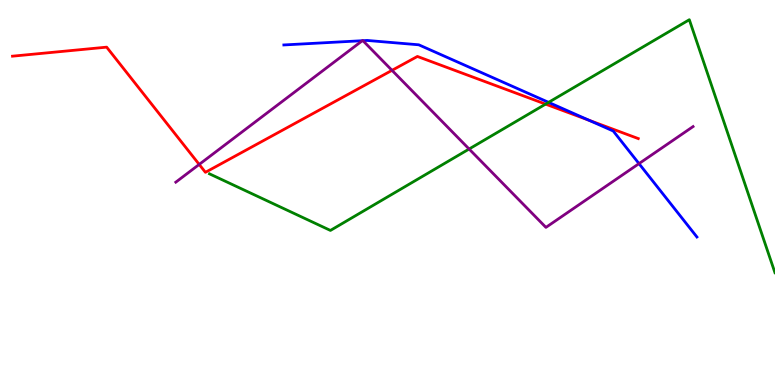[{'lines': ['blue', 'red'], 'intersections': [{'x': 7.6, 'y': 6.88}]}, {'lines': ['green', 'red'], 'intersections': [{'x': 7.04, 'y': 7.3}]}, {'lines': ['purple', 'red'], 'intersections': [{'x': 2.57, 'y': 5.73}, {'x': 5.06, 'y': 8.17}]}, {'lines': ['blue', 'green'], 'intersections': [{'x': 7.08, 'y': 7.34}]}, {'lines': ['blue', 'purple'], 'intersections': [{'x': 4.68, 'y': 8.94}, {'x': 4.68, 'y': 8.94}, {'x': 8.25, 'y': 5.75}]}, {'lines': ['green', 'purple'], 'intersections': [{'x': 6.05, 'y': 6.13}]}]